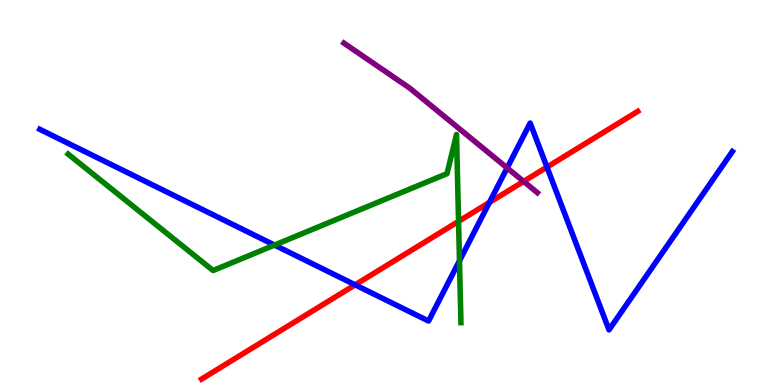[{'lines': ['blue', 'red'], 'intersections': [{'x': 4.58, 'y': 2.6}, {'x': 6.32, 'y': 4.74}, {'x': 7.06, 'y': 5.66}]}, {'lines': ['green', 'red'], 'intersections': [{'x': 5.92, 'y': 4.25}]}, {'lines': ['purple', 'red'], 'intersections': [{'x': 6.76, 'y': 5.29}]}, {'lines': ['blue', 'green'], 'intersections': [{'x': 3.54, 'y': 3.63}, {'x': 5.93, 'y': 3.23}]}, {'lines': ['blue', 'purple'], 'intersections': [{'x': 6.54, 'y': 5.64}]}, {'lines': ['green', 'purple'], 'intersections': []}]